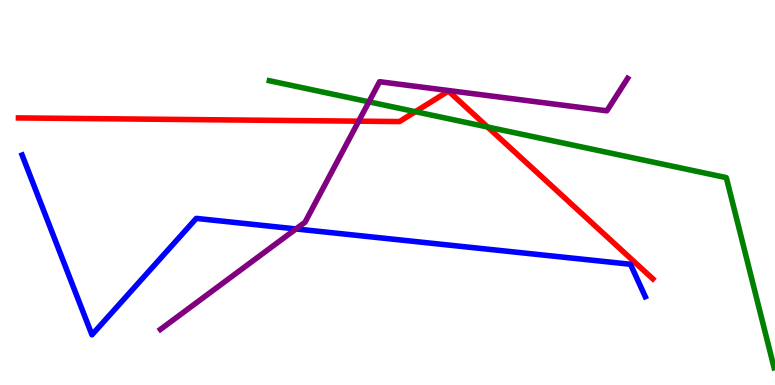[{'lines': ['blue', 'red'], 'intersections': []}, {'lines': ['green', 'red'], 'intersections': [{'x': 5.36, 'y': 7.1}, {'x': 6.29, 'y': 6.7}]}, {'lines': ['purple', 'red'], 'intersections': [{'x': 4.63, 'y': 6.85}]}, {'lines': ['blue', 'green'], 'intersections': []}, {'lines': ['blue', 'purple'], 'intersections': [{'x': 3.82, 'y': 4.05}]}, {'lines': ['green', 'purple'], 'intersections': [{'x': 4.76, 'y': 7.35}]}]